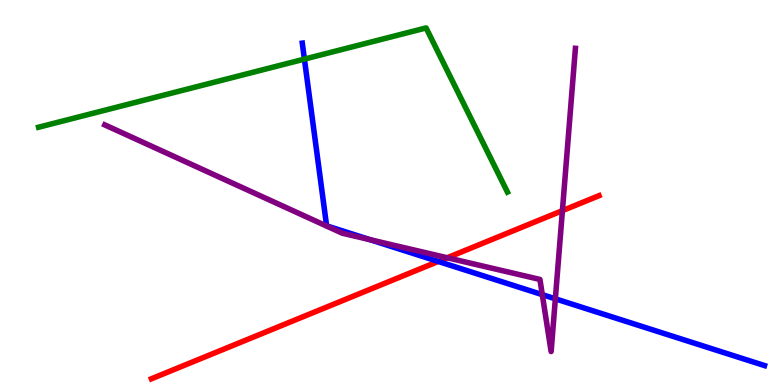[{'lines': ['blue', 'red'], 'intersections': [{'x': 5.65, 'y': 3.21}]}, {'lines': ['green', 'red'], 'intersections': []}, {'lines': ['purple', 'red'], 'intersections': [{'x': 5.77, 'y': 3.31}, {'x': 7.26, 'y': 4.53}]}, {'lines': ['blue', 'green'], 'intersections': [{'x': 3.93, 'y': 8.46}]}, {'lines': ['blue', 'purple'], 'intersections': [{'x': 4.78, 'y': 3.77}, {'x': 7.0, 'y': 2.35}, {'x': 7.17, 'y': 2.24}]}, {'lines': ['green', 'purple'], 'intersections': []}]